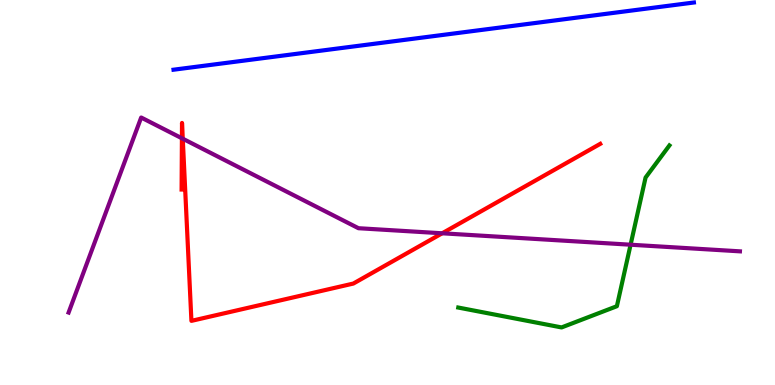[{'lines': ['blue', 'red'], 'intersections': []}, {'lines': ['green', 'red'], 'intersections': []}, {'lines': ['purple', 'red'], 'intersections': [{'x': 2.35, 'y': 6.41}, {'x': 2.36, 'y': 6.4}, {'x': 5.71, 'y': 3.94}]}, {'lines': ['blue', 'green'], 'intersections': []}, {'lines': ['blue', 'purple'], 'intersections': []}, {'lines': ['green', 'purple'], 'intersections': [{'x': 8.14, 'y': 3.64}]}]